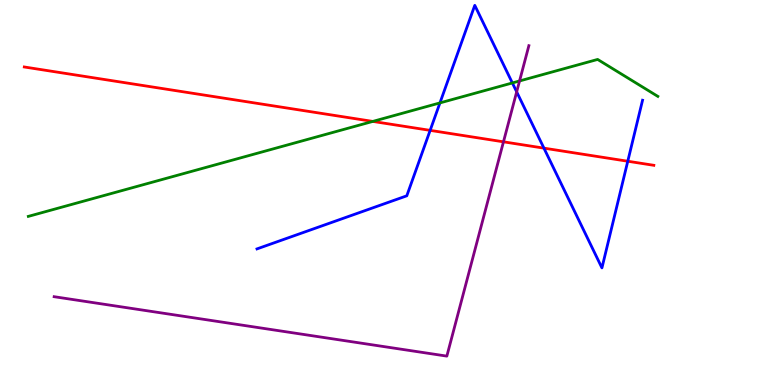[{'lines': ['blue', 'red'], 'intersections': [{'x': 5.55, 'y': 6.61}, {'x': 7.02, 'y': 6.15}, {'x': 8.1, 'y': 5.81}]}, {'lines': ['green', 'red'], 'intersections': [{'x': 4.81, 'y': 6.85}]}, {'lines': ['purple', 'red'], 'intersections': [{'x': 6.5, 'y': 6.32}]}, {'lines': ['blue', 'green'], 'intersections': [{'x': 5.68, 'y': 7.33}, {'x': 6.61, 'y': 7.85}]}, {'lines': ['blue', 'purple'], 'intersections': [{'x': 6.67, 'y': 7.61}]}, {'lines': ['green', 'purple'], 'intersections': [{'x': 6.7, 'y': 7.9}]}]